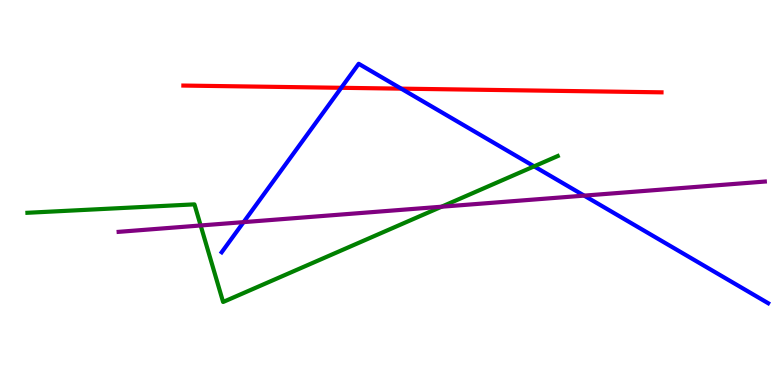[{'lines': ['blue', 'red'], 'intersections': [{'x': 4.4, 'y': 7.72}, {'x': 5.18, 'y': 7.7}]}, {'lines': ['green', 'red'], 'intersections': []}, {'lines': ['purple', 'red'], 'intersections': []}, {'lines': ['blue', 'green'], 'intersections': [{'x': 6.89, 'y': 5.68}]}, {'lines': ['blue', 'purple'], 'intersections': [{'x': 3.14, 'y': 4.23}, {'x': 7.54, 'y': 4.92}]}, {'lines': ['green', 'purple'], 'intersections': [{'x': 2.59, 'y': 4.14}, {'x': 5.7, 'y': 4.63}]}]